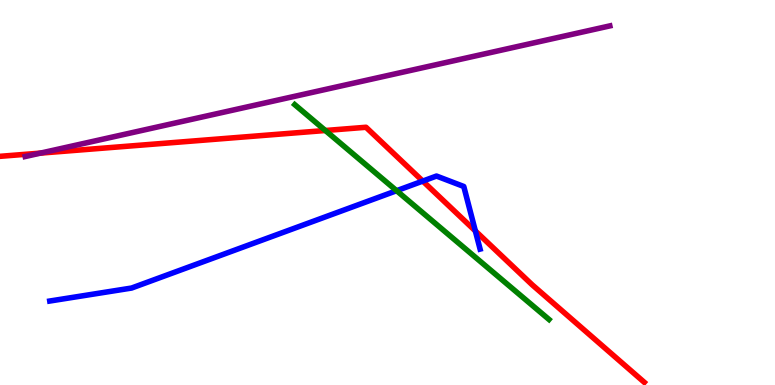[{'lines': ['blue', 'red'], 'intersections': [{'x': 5.46, 'y': 5.3}, {'x': 6.13, 'y': 4.0}]}, {'lines': ['green', 'red'], 'intersections': [{'x': 4.2, 'y': 6.61}]}, {'lines': ['purple', 'red'], 'intersections': [{'x': 0.522, 'y': 6.02}]}, {'lines': ['blue', 'green'], 'intersections': [{'x': 5.12, 'y': 5.05}]}, {'lines': ['blue', 'purple'], 'intersections': []}, {'lines': ['green', 'purple'], 'intersections': []}]